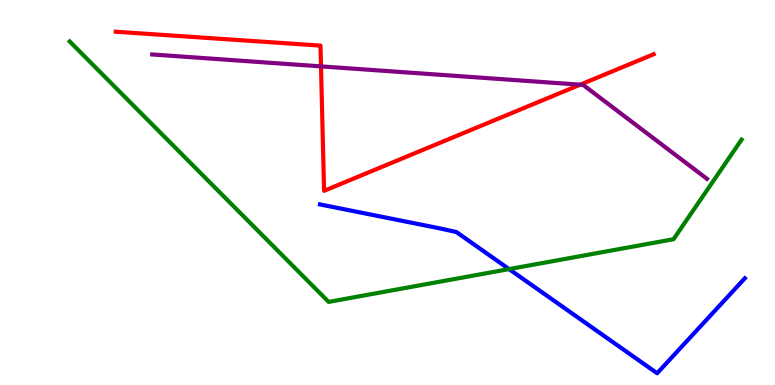[{'lines': ['blue', 'red'], 'intersections': []}, {'lines': ['green', 'red'], 'intersections': []}, {'lines': ['purple', 'red'], 'intersections': [{'x': 4.14, 'y': 8.28}, {'x': 7.49, 'y': 7.8}]}, {'lines': ['blue', 'green'], 'intersections': [{'x': 6.57, 'y': 3.01}]}, {'lines': ['blue', 'purple'], 'intersections': []}, {'lines': ['green', 'purple'], 'intersections': []}]